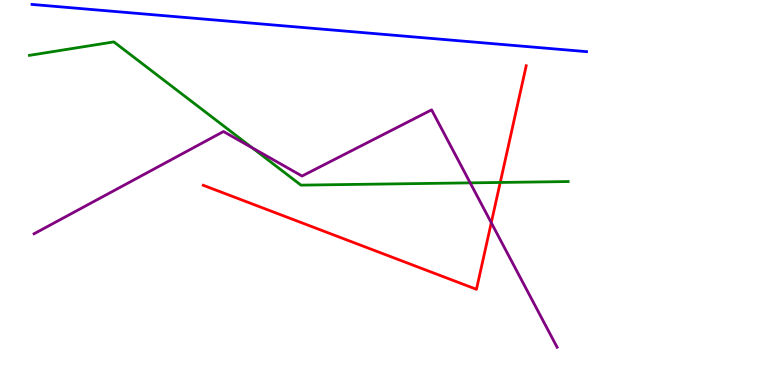[{'lines': ['blue', 'red'], 'intersections': []}, {'lines': ['green', 'red'], 'intersections': [{'x': 6.45, 'y': 5.26}]}, {'lines': ['purple', 'red'], 'intersections': [{'x': 6.34, 'y': 4.21}]}, {'lines': ['blue', 'green'], 'intersections': []}, {'lines': ['blue', 'purple'], 'intersections': []}, {'lines': ['green', 'purple'], 'intersections': [{'x': 3.25, 'y': 6.16}, {'x': 6.07, 'y': 5.25}]}]